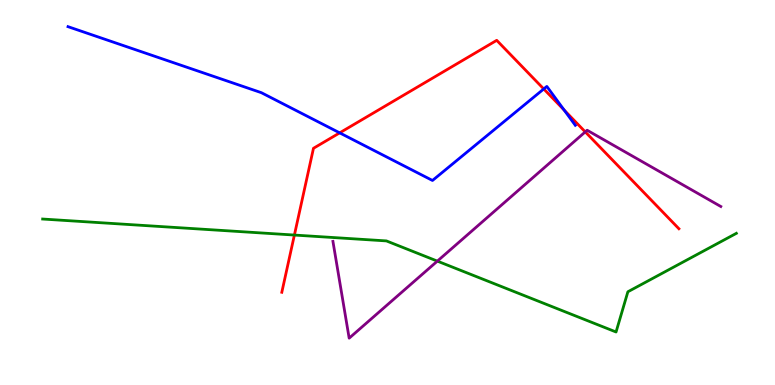[{'lines': ['blue', 'red'], 'intersections': [{'x': 4.38, 'y': 6.55}, {'x': 7.02, 'y': 7.69}, {'x': 7.28, 'y': 7.14}]}, {'lines': ['green', 'red'], 'intersections': [{'x': 3.8, 'y': 3.89}]}, {'lines': ['purple', 'red'], 'intersections': [{'x': 7.55, 'y': 6.57}]}, {'lines': ['blue', 'green'], 'intersections': []}, {'lines': ['blue', 'purple'], 'intersections': []}, {'lines': ['green', 'purple'], 'intersections': [{'x': 5.64, 'y': 3.22}]}]